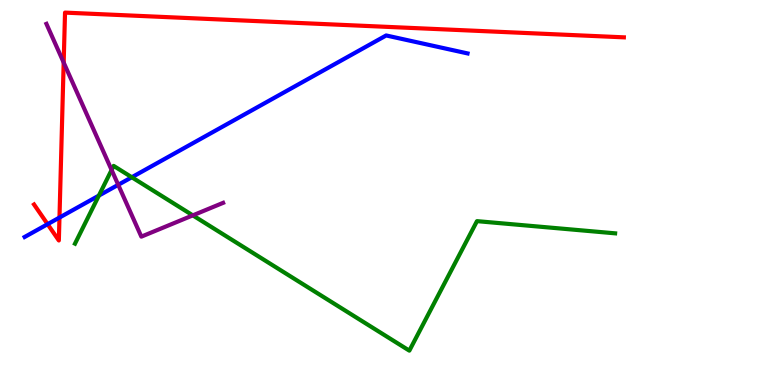[{'lines': ['blue', 'red'], 'intersections': [{'x': 0.614, 'y': 4.18}, {'x': 0.767, 'y': 4.35}]}, {'lines': ['green', 'red'], 'intersections': []}, {'lines': ['purple', 'red'], 'intersections': [{'x': 0.822, 'y': 8.38}]}, {'lines': ['blue', 'green'], 'intersections': [{'x': 1.28, 'y': 4.92}, {'x': 1.7, 'y': 5.4}]}, {'lines': ['blue', 'purple'], 'intersections': [{'x': 1.53, 'y': 5.2}]}, {'lines': ['green', 'purple'], 'intersections': [{'x': 1.44, 'y': 5.59}, {'x': 2.49, 'y': 4.41}]}]